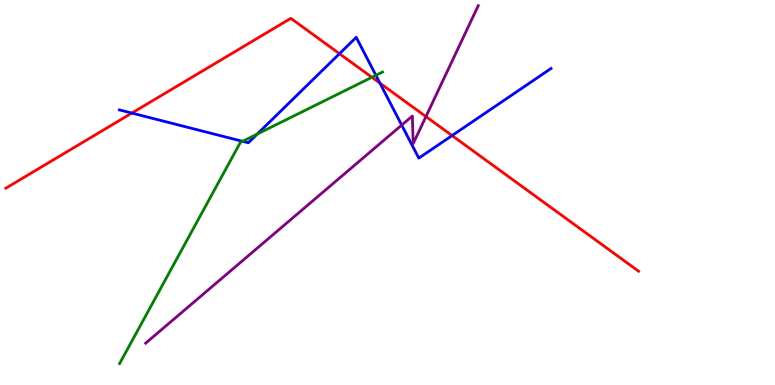[{'lines': ['blue', 'red'], 'intersections': [{'x': 1.7, 'y': 7.06}, {'x': 4.38, 'y': 8.61}, {'x': 4.9, 'y': 7.84}, {'x': 5.83, 'y': 6.48}]}, {'lines': ['green', 'red'], 'intersections': [{'x': 4.8, 'y': 7.99}]}, {'lines': ['purple', 'red'], 'intersections': [{'x': 5.5, 'y': 6.97}]}, {'lines': ['blue', 'green'], 'intersections': [{'x': 3.13, 'y': 6.33}, {'x': 3.32, 'y': 6.52}, {'x': 4.85, 'y': 8.04}]}, {'lines': ['blue', 'purple'], 'intersections': [{'x': 5.18, 'y': 6.75}]}, {'lines': ['green', 'purple'], 'intersections': []}]